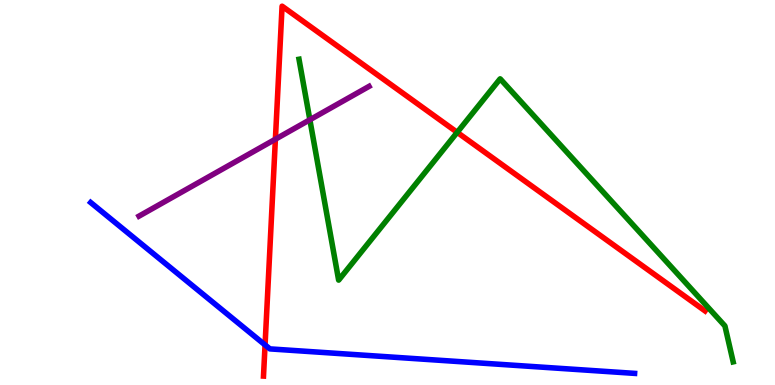[{'lines': ['blue', 'red'], 'intersections': [{'x': 3.42, 'y': 1.04}]}, {'lines': ['green', 'red'], 'intersections': [{'x': 5.9, 'y': 6.56}]}, {'lines': ['purple', 'red'], 'intersections': [{'x': 3.55, 'y': 6.38}]}, {'lines': ['blue', 'green'], 'intersections': []}, {'lines': ['blue', 'purple'], 'intersections': []}, {'lines': ['green', 'purple'], 'intersections': [{'x': 4.0, 'y': 6.89}]}]